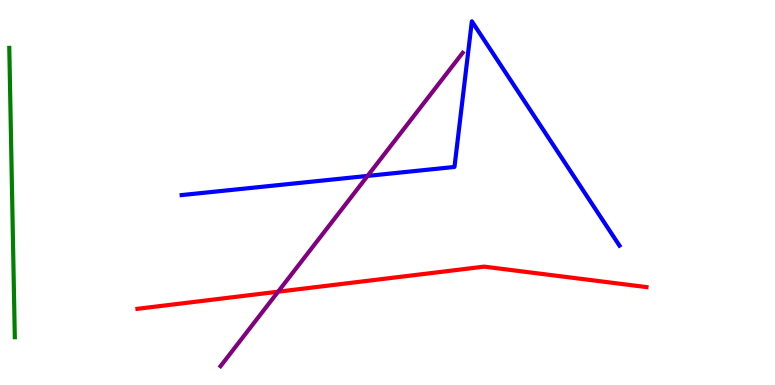[{'lines': ['blue', 'red'], 'intersections': []}, {'lines': ['green', 'red'], 'intersections': []}, {'lines': ['purple', 'red'], 'intersections': [{'x': 3.59, 'y': 2.42}]}, {'lines': ['blue', 'green'], 'intersections': []}, {'lines': ['blue', 'purple'], 'intersections': [{'x': 4.74, 'y': 5.43}]}, {'lines': ['green', 'purple'], 'intersections': []}]